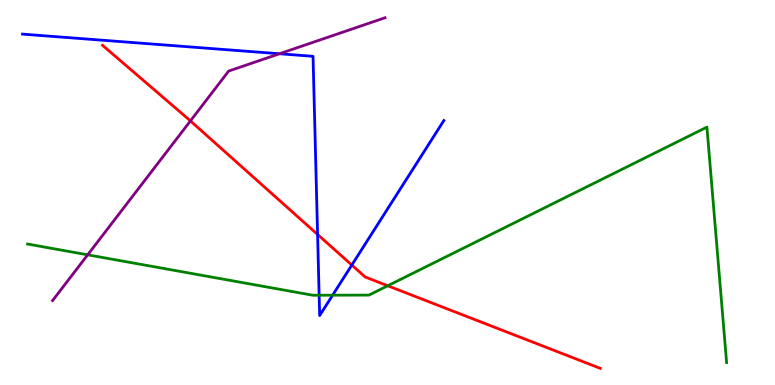[{'lines': ['blue', 'red'], 'intersections': [{'x': 4.1, 'y': 3.91}, {'x': 4.54, 'y': 3.12}]}, {'lines': ['green', 'red'], 'intersections': [{'x': 5.0, 'y': 2.58}]}, {'lines': ['purple', 'red'], 'intersections': [{'x': 2.46, 'y': 6.86}]}, {'lines': ['blue', 'green'], 'intersections': [{'x': 4.12, 'y': 2.33}, {'x': 4.29, 'y': 2.33}]}, {'lines': ['blue', 'purple'], 'intersections': [{'x': 3.61, 'y': 8.6}]}, {'lines': ['green', 'purple'], 'intersections': [{'x': 1.13, 'y': 3.38}]}]